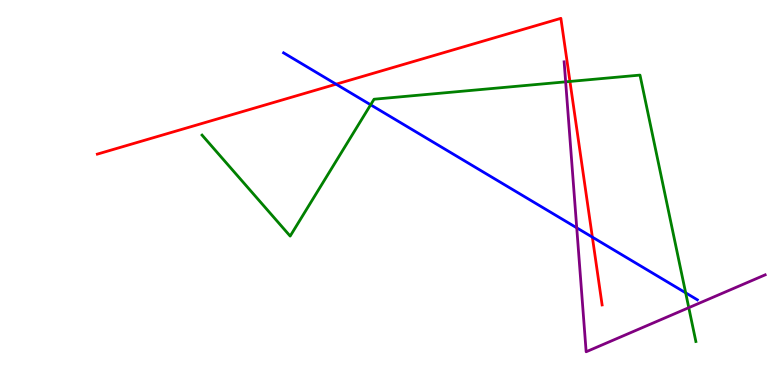[{'lines': ['blue', 'red'], 'intersections': [{'x': 4.34, 'y': 7.81}, {'x': 7.64, 'y': 3.84}]}, {'lines': ['green', 'red'], 'intersections': [{'x': 7.35, 'y': 7.88}]}, {'lines': ['purple', 'red'], 'intersections': []}, {'lines': ['blue', 'green'], 'intersections': [{'x': 4.78, 'y': 7.28}, {'x': 8.85, 'y': 2.39}]}, {'lines': ['blue', 'purple'], 'intersections': [{'x': 7.44, 'y': 4.08}]}, {'lines': ['green', 'purple'], 'intersections': [{'x': 7.3, 'y': 7.87}, {'x': 8.89, 'y': 2.01}]}]